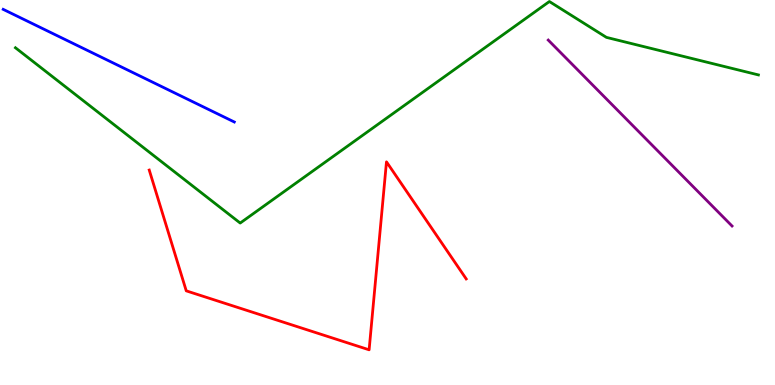[{'lines': ['blue', 'red'], 'intersections': []}, {'lines': ['green', 'red'], 'intersections': []}, {'lines': ['purple', 'red'], 'intersections': []}, {'lines': ['blue', 'green'], 'intersections': []}, {'lines': ['blue', 'purple'], 'intersections': []}, {'lines': ['green', 'purple'], 'intersections': []}]